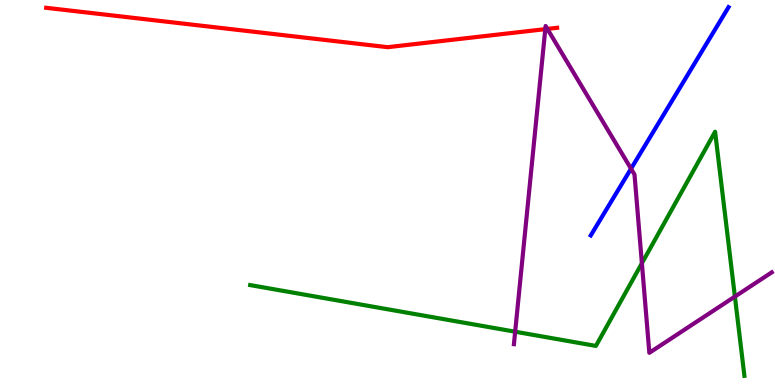[{'lines': ['blue', 'red'], 'intersections': []}, {'lines': ['green', 'red'], 'intersections': []}, {'lines': ['purple', 'red'], 'intersections': [{'x': 7.04, 'y': 9.24}, {'x': 7.06, 'y': 9.25}]}, {'lines': ['blue', 'green'], 'intersections': []}, {'lines': ['blue', 'purple'], 'intersections': [{'x': 8.14, 'y': 5.62}]}, {'lines': ['green', 'purple'], 'intersections': [{'x': 6.65, 'y': 1.38}, {'x': 8.28, 'y': 3.16}, {'x': 9.48, 'y': 2.3}]}]